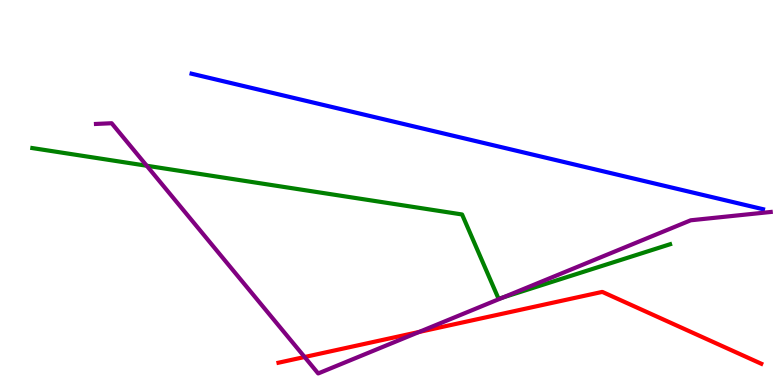[{'lines': ['blue', 'red'], 'intersections': []}, {'lines': ['green', 'red'], 'intersections': []}, {'lines': ['purple', 'red'], 'intersections': [{'x': 3.93, 'y': 0.727}, {'x': 5.41, 'y': 1.38}]}, {'lines': ['blue', 'green'], 'intersections': []}, {'lines': ['blue', 'purple'], 'intersections': []}, {'lines': ['green', 'purple'], 'intersections': [{'x': 1.89, 'y': 5.69}, {'x': 6.49, 'y': 2.28}]}]